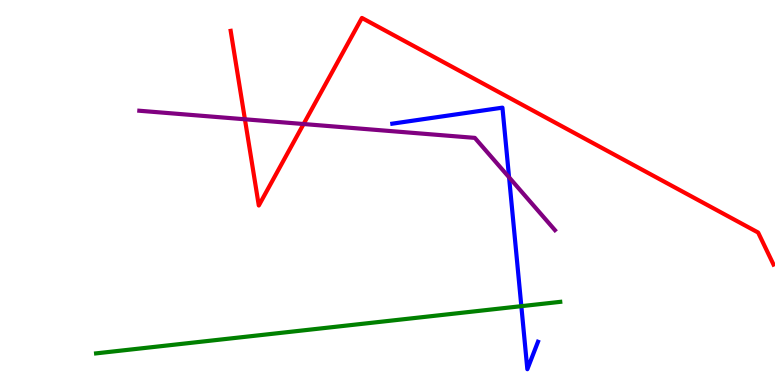[{'lines': ['blue', 'red'], 'intersections': []}, {'lines': ['green', 'red'], 'intersections': []}, {'lines': ['purple', 'red'], 'intersections': [{'x': 3.16, 'y': 6.9}, {'x': 3.92, 'y': 6.78}]}, {'lines': ['blue', 'green'], 'intersections': [{'x': 6.73, 'y': 2.05}]}, {'lines': ['blue', 'purple'], 'intersections': [{'x': 6.57, 'y': 5.39}]}, {'lines': ['green', 'purple'], 'intersections': []}]